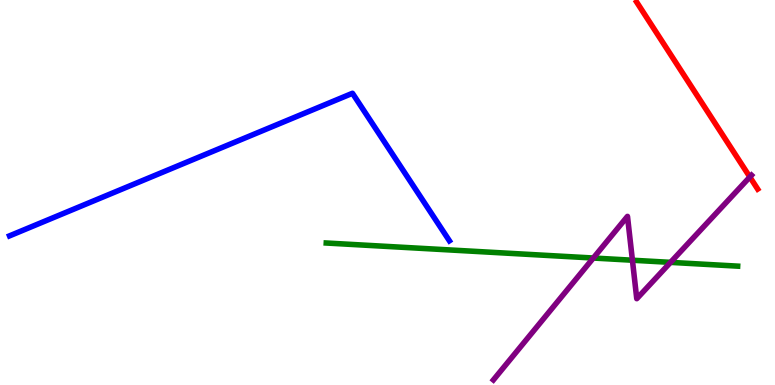[{'lines': ['blue', 'red'], 'intersections': []}, {'lines': ['green', 'red'], 'intersections': []}, {'lines': ['purple', 'red'], 'intersections': [{'x': 9.68, 'y': 5.4}]}, {'lines': ['blue', 'green'], 'intersections': []}, {'lines': ['blue', 'purple'], 'intersections': []}, {'lines': ['green', 'purple'], 'intersections': [{'x': 7.66, 'y': 3.3}, {'x': 8.16, 'y': 3.24}, {'x': 8.65, 'y': 3.19}]}]